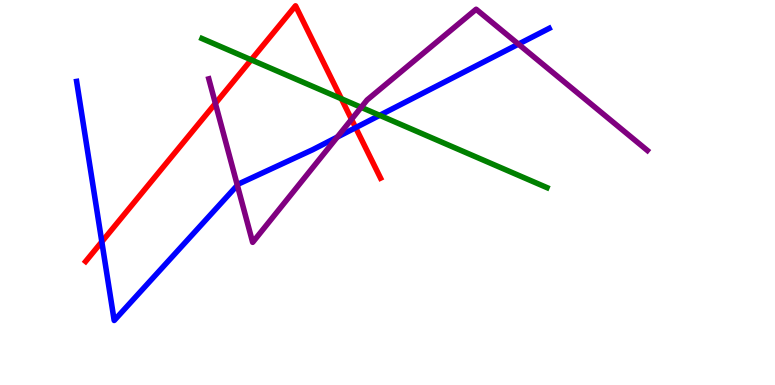[{'lines': ['blue', 'red'], 'intersections': [{'x': 1.31, 'y': 3.72}, {'x': 4.59, 'y': 6.68}]}, {'lines': ['green', 'red'], 'intersections': [{'x': 3.24, 'y': 8.45}, {'x': 4.41, 'y': 7.43}]}, {'lines': ['purple', 'red'], 'intersections': [{'x': 2.78, 'y': 7.31}, {'x': 4.54, 'y': 6.9}]}, {'lines': ['blue', 'green'], 'intersections': [{'x': 4.9, 'y': 7.0}]}, {'lines': ['blue', 'purple'], 'intersections': [{'x': 3.06, 'y': 5.19}, {'x': 4.35, 'y': 6.44}, {'x': 6.69, 'y': 8.85}]}, {'lines': ['green', 'purple'], 'intersections': [{'x': 4.66, 'y': 7.21}]}]